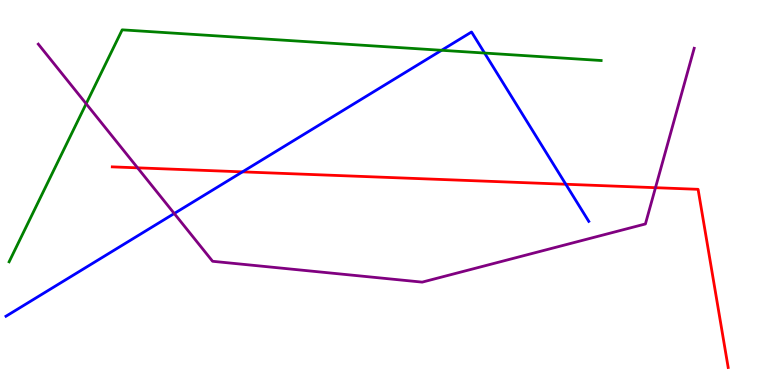[{'lines': ['blue', 'red'], 'intersections': [{'x': 3.13, 'y': 5.54}, {'x': 7.3, 'y': 5.21}]}, {'lines': ['green', 'red'], 'intersections': []}, {'lines': ['purple', 'red'], 'intersections': [{'x': 1.78, 'y': 5.64}, {'x': 8.46, 'y': 5.13}]}, {'lines': ['blue', 'green'], 'intersections': [{'x': 5.7, 'y': 8.69}, {'x': 6.25, 'y': 8.62}]}, {'lines': ['blue', 'purple'], 'intersections': [{'x': 2.25, 'y': 4.45}]}, {'lines': ['green', 'purple'], 'intersections': [{'x': 1.11, 'y': 7.31}]}]